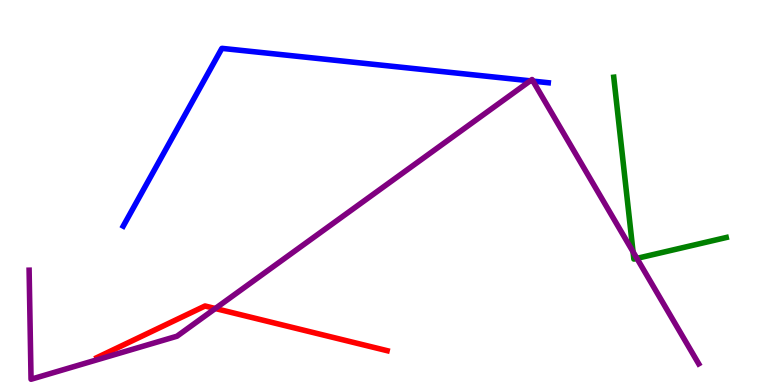[{'lines': ['blue', 'red'], 'intersections': []}, {'lines': ['green', 'red'], 'intersections': []}, {'lines': ['purple', 'red'], 'intersections': [{'x': 2.78, 'y': 1.99}]}, {'lines': ['blue', 'green'], 'intersections': []}, {'lines': ['blue', 'purple'], 'intersections': [{'x': 6.84, 'y': 7.9}, {'x': 6.88, 'y': 7.89}]}, {'lines': ['green', 'purple'], 'intersections': [{'x': 8.17, 'y': 3.46}, {'x': 8.22, 'y': 3.29}]}]